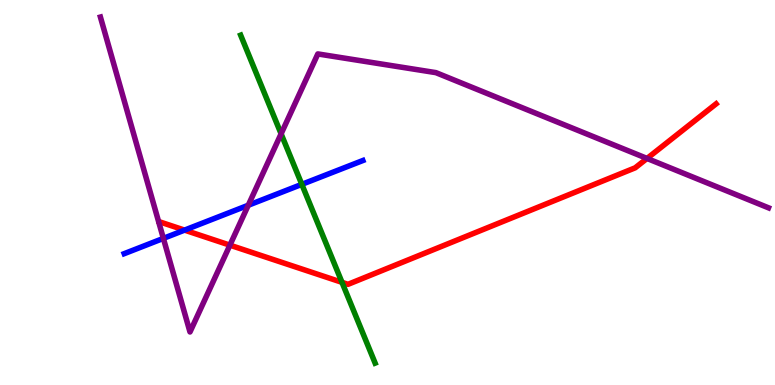[{'lines': ['blue', 'red'], 'intersections': [{'x': 2.38, 'y': 4.02}]}, {'lines': ['green', 'red'], 'intersections': [{'x': 4.41, 'y': 2.67}]}, {'lines': ['purple', 'red'], 'intersections': [{'x': 2.97, 'y': 3.63}, {'x': 8.35, 'y': 5.88}]}, {'lines': ['blue', 'green'], 'intersections': [{'x': 3.89, 'y': 5.21}]}, {'lines': ['blue', 'purple'], 'intersections': [{'x': 2.11, 'y': 3.81}, {'x': 3.2, 'y': 4.67}]}, {'lines': ['green', 'purple'], 'intersections': [{'x': 3.63, 'y': 6.52}]}]